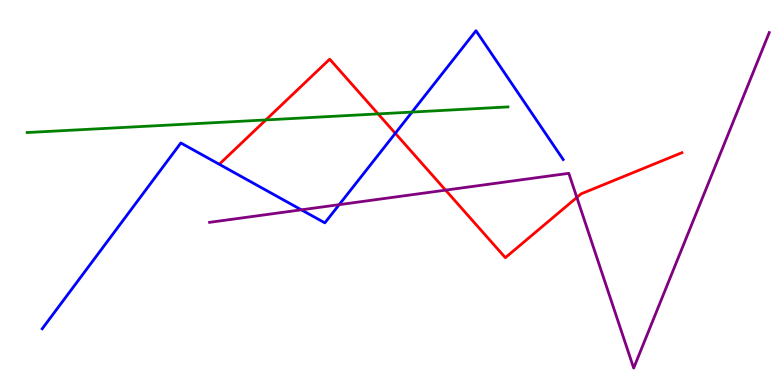[{'lines': ['blue', 'red'], 'intersections': [{'x': 5.1, 'y': 6.54}]}, {'lines': ['green', 'red'], 'intersections': [{'x': 3.43, 'y': 6.88}, {'x': 4.88, 'y': 7.04}]}, {'lines': ['purple', 'red'], 'intersections': [{'x': 5.75, 'y': 5.06}, {'x': 7.44, 'y': 4.87}]}, {'lines': ['blue', 'green'], 'intersections': [{'x': 5.32, 'y': 7.09}]}, {'lines': ['blue', 'purple'], 'intersections': [{'x': 3.89, 'y': 4.55}, {'x': 4.38, 'y': 4.68}]}, {'lines': ['green', 'purple'], 'intersections': []}]